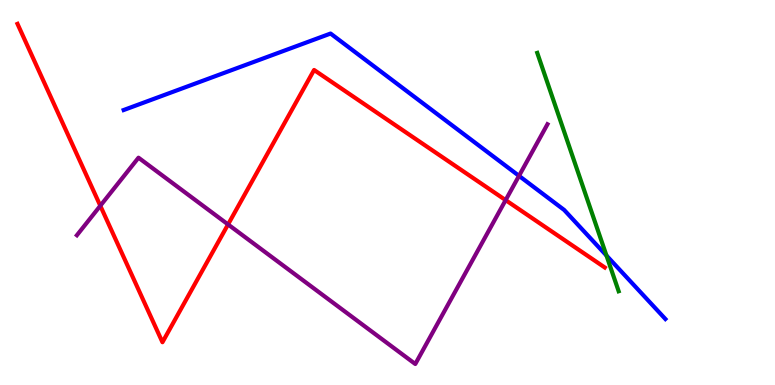[{'lines': ['blue', 'red'], 'intersections': []}, {'lines': ['green', 'red'], 'intersections': []}, {'lines': ['purple', 'red'], 'intersections': [{'x': 1.29, 'y': 4.66}, {'x': 2.94, 'y': 4.17}, {'x': 6.52, 'y': 4.8}]}, {'lines': ['blue', 'green'], 'intersections': [{'x': 7.83, 'y': 3.36}]}, {'lines': ['blue', 'purple'], 'intersections': [{'x': 6.7, 'y': 5.43}]}, {'lines': ['green', 'purple'], 'intersections': []}]